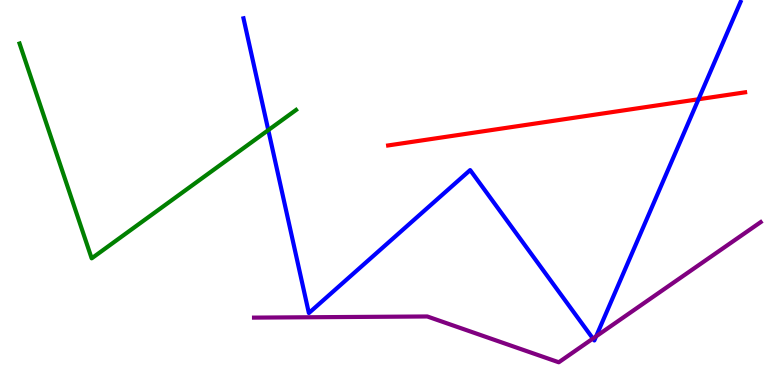[{'lines': ['blue', 'red'], 'intersections': [{'x': 9.01, 'y': 7.42}]}, {'lines': ['green', 'red'], 'intersections': []}, {'lines': ['purple', 'red'], 'intersections': []}, {'lines': ['blue', 'green'], 'intersections': [{'x': 3.46, 'y': 6.62}]}, {'lines': ['blue', 'purple'], 'intersections': [{'x': 7.65, 'y': 1.21}, {'x': 7.69, 'y': 1.26}]}, {'lines': ['green', 'purple'], 'intersections': []}]